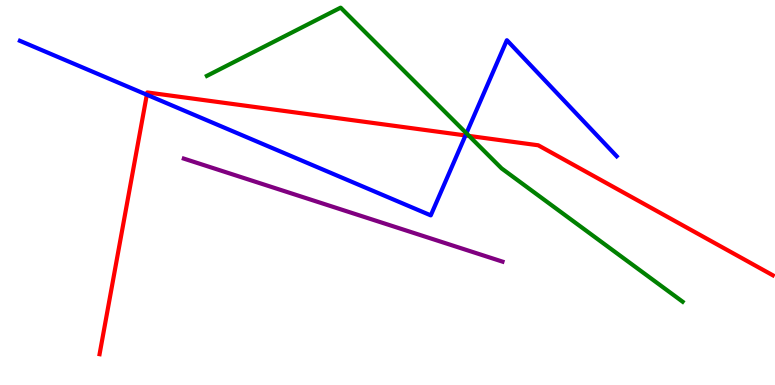[{'lines': ['blue', 'red'], 'intersections': [{'x': 1.89, 'y': 7.54}, {'x': 6.01, 'y': 6.48}]}, {'lines': ['green', 'red'], 'intersections': [{'x': 6.05, 'y': 6.47}]}, {'lines': ['purple', 'red'], 'intersections': []}, {'lines': ['blue', 'green'], 'intersections': [{'x': 6.02, 'y': 6.54}]}, {'lines': ['blue', 'purple'], 'intersections': []}, {'lines': ['green', 'purple'], 'intersections': []}]